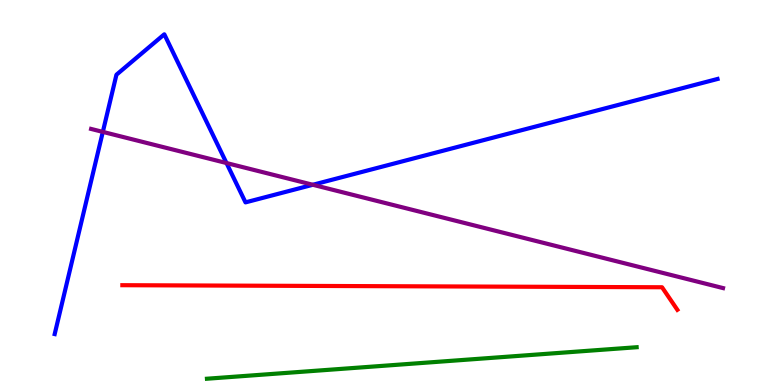[{'lines': ['blue', 'red'], 'intersections': []}, {'lines': ['green', 'red'], 'intersections': []}, {'lines': ['purple', 'red'], 'intersections': []}, {'lines': ['blue', 'green'], 'intersections': []}, {'lines': ['blue', 'purple'], 'intersections': [{'x': 1.33, 'y': 6.57}, {'x': 2.92, 'y': 5.77}, {'x': 4.04, 'y': 5.2}]}, {'lines': ['green', 'purple'], 'intersections': []}]